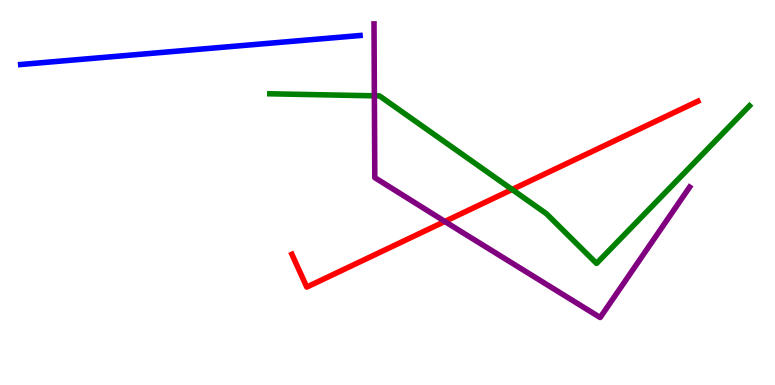[{'lines': ['blue', 'red'], 'intersections': []}, {'lines': ['green', 'red'], 'intersections': [{'x': 6.61, 'y': 5.08}]}, {'lines': ['purple', 'red'], 'intersections': [{'x': 5.74, 'y': 4.25}]}, {'lines': ['blue', 'green'], 'intersections': []}, {'lines': ['blue', 'purple'], 'intersections': []}, {'lines': ['green', 'purple'], 'intersections': [{'x': 4.83, 'y': 7.51}]}]